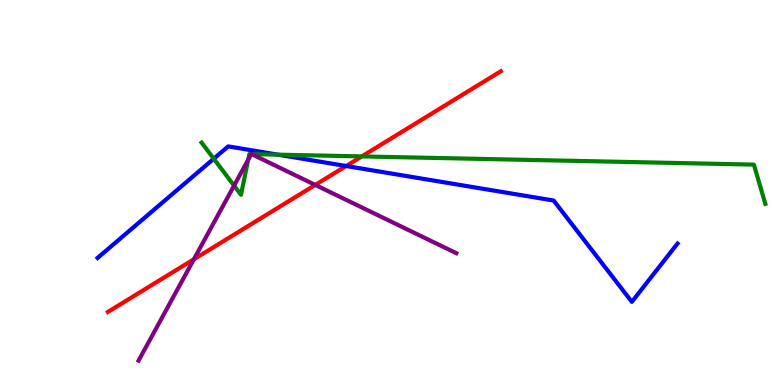[{'lines': ['blue', 'red'], 'intersections': [{'x': 4.47, 'y': 5.69}]}, {'lines': ['green', 'red'], 'intersections': [{'x': 4.67, 'y': 5.94}]}, {'lines': ['purple', 'red'], 'intersections': [{'x': 2.5, 'y': 3.27}, {'x': 4.07, 'y': 5.2}]}, {'lines': ['blue', 'green'], 'intersections': [{'x': 2.76, 'y': 5.88}, {'x': 3.59, 'y': 5.98}]}, {'lines': ['blue', 'purple'], 'intersections': []}, {'lines': ['green', 'purple'], 'intersections': [{'x': 3.02, 'y': 5.18}, {'x': 3.2, 'y': 5.85}, {'x': 3.24, 'y': 6.0}, {'x': 3.25, 'y': 6.0}]}]